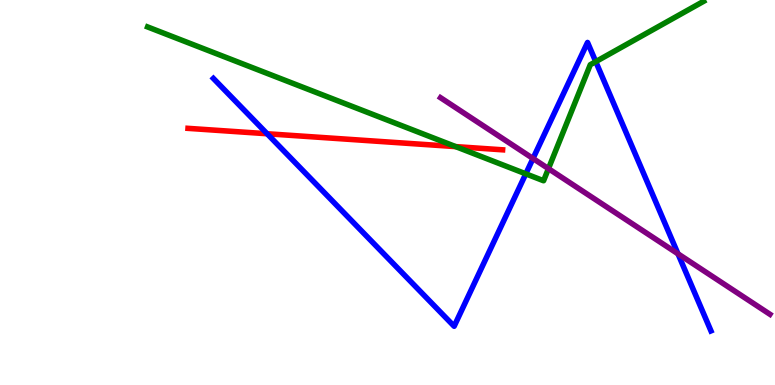[{'lines': ['blue', 'red'], 'intersections': [{'x': 3.45, 'y': 6.53}]}, {'lines': ['green', 'red'], 'intersections': [{'x': 5.88, 'y': 6.19}]}, {'lines': ['purple', 'red'], 'intersections': []}, {'lines': ['blue', 'green'], 'intersections': [{'x': 6.78, 'y': 5.48}, {'x': 7.69, 'y': 8.4}]}, {'lines': ['blue', 'purple'], 'intersections': [{'x': 6.88, 'y': 5.88}, {'x': 8.75, 'y': 3.41}]}, {'lines': ['green', 'purple'], 'intersections': [{'x': 7.08, 'y': 5.62}]}]